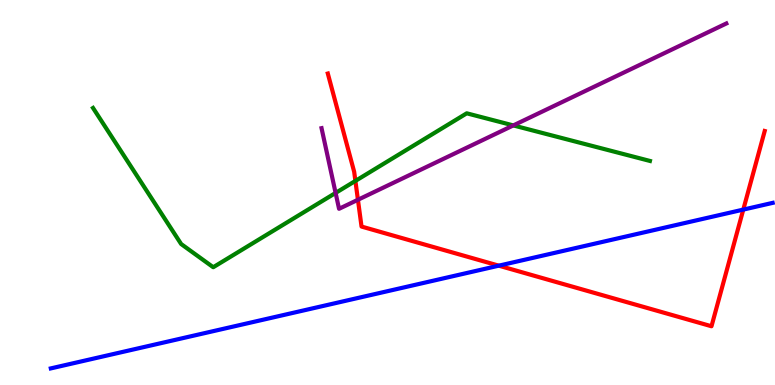[{'lines': ['blue', 'red'], 'intersections': [{'x': 6.44, 'y': 3.1}, {'x': 9.59, 'y': 4.56}]}, {'lines': ['green', 'red'], 'intersections': [{'x': 4.59, 'y': 5.3}]}, {'lines': ['purple', 'red'], 'intersections': [{'x': 4.62, 'y': 4.81}]}, {'lines': ['blue', 'green'], 'intersections': []}, {'lines': ['blue', 'purple'], 'intersections': []}, {'lines': ['green', 'purple'], 'intersections': [{'x': 4.33, 'y': 4.99}, {'x': 6.62, 'y': 6.74}]}]